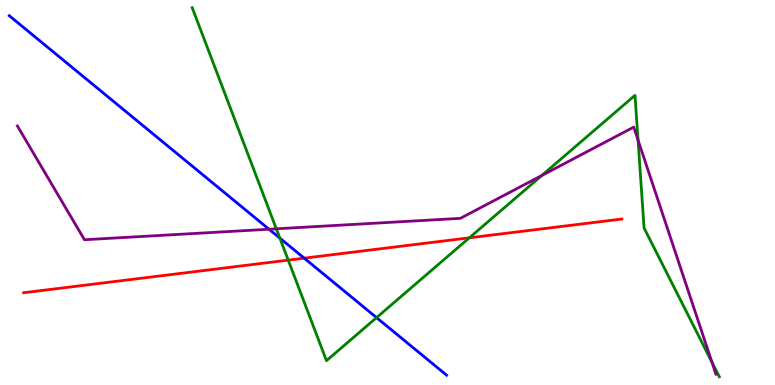[{'lines': ['blue', 'red'], 'intersections': [{'x': 3.93, 'y': 3.29}]}, {'lines': ['green', 'red'], 'intersections': [{'x': 3.72, 'y': 3.24}, {'x': 6.06, 'y': 3.82}]}, {'lines': ['purple', 'red'], 'intersections': []}, {'lines': ['blue', 'green'], 'intersections': [{'x': 3.61, 'y': 3.81}, {'x': 4.86, 'y': 1.75}]}, {'lines': ['blue', 'purple'], 'intersections': [{'x': 3.47, 'y': 4.05}]}, {'lines': ['green', 'purple'], 'intersections': [{'x': 3.57, 'y': 4.06}, {'x': 6.99, 'y': 5.44}, {'x': 8.23, 'y': 6.36}, {'x': 9.19, 'y': 0.594}]}]